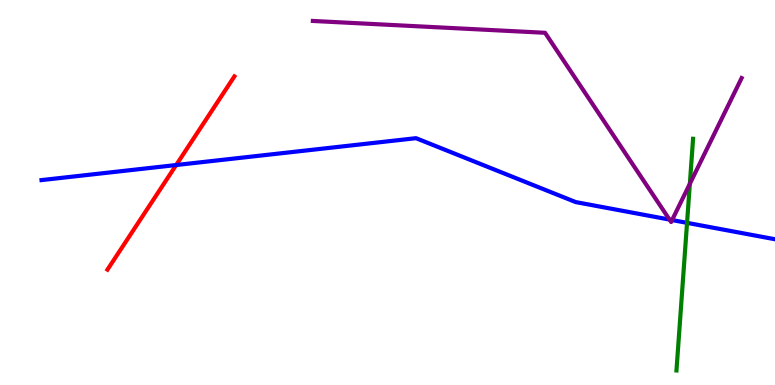[{'lines': ['blue', 'red'], 'intersections': [{'x': 2.27, 'y': 5.71}]}, {'lines': ['green', 'red'], 'intersections': []}, {'lines': ['purple', 'red'], 'intersections': []}, {'lines': ['blue', 'green'], 'intersections': [{'x': 8.87, 'y': 4.21}]}, {'lines': ['blue', 'purple'], 'intersections': [{'x': 8.64, 'y': 4.3}, {'x': 8.67, 'y': 4.28}]}, {'lines': ['green', 'purple'], 'intersections': [{'x': 8.9, 'y': 5.23}]}]